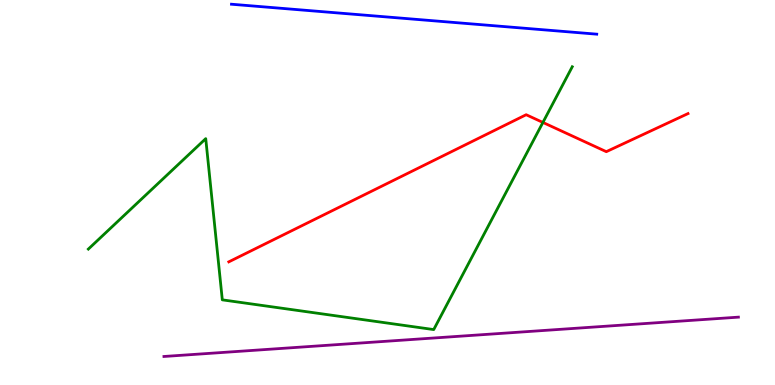[{'lines': ['blue', 'red'], 'intersections': []}, {'lines': ['green', 'red'], 'intersections': [{'x': 7.01, 'y': 6.82}]}, {'lines': ['purple', 'red'], 'intersections': []}, {'lines': ['blue', 'green'], 'intersections': []}, {'lines': ['blue', 'purple'], 'intersections': []}, {'lines': ['green', 'purple'], 'intersections': []}]